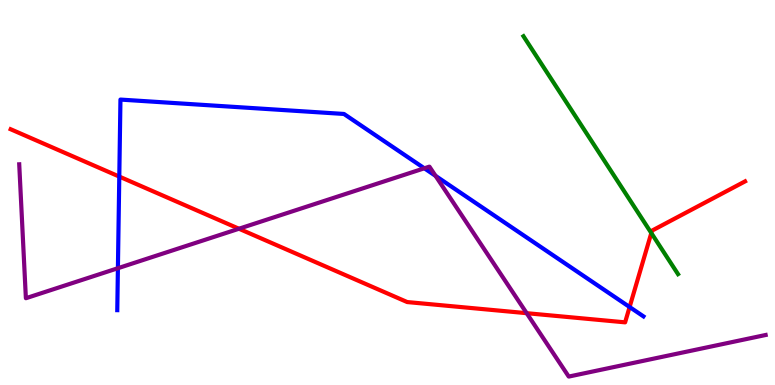[{'lines': ['blue', 'red'], 'intersections': [{'x': 1.54, 'y': 5.41}, {'x': 8.12, 'y': 2.03}]}, {'lines': ['green', 'red'], 'intersections': [{'x': 8.4, 'y': 3.95}]}, {'lines': ['purple', 'red'], 'intersections': [{'x': 3.08, 'y': 4.06}, {'x': 6.8, 'y': 1.87}]}, {'lines': ['blue', 'green'], 'intersections': []}, {'lines': ['blue', 'purple'], 'intersections': [{'x': 1.52, 'y': 3.03}, {'x': 5.48, 'y': 5.63}, {'x': 5.62, 'y': 5.43}]}, {'lines': ['green', 'purple'], 'intersections': []}]